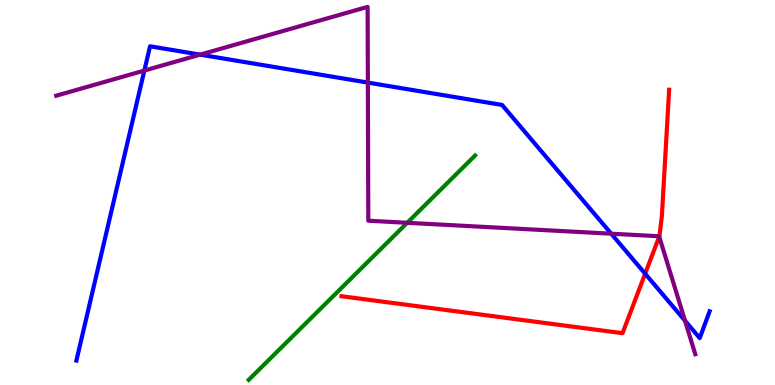[{'lines': ['blue', 'red'], 'intersections': [{'x': 8.32, 'y': 2.89}]}, {'lines': ['green', 'red'], 'intersections': []}, {'lines': ['purple', 'red'], 'intersections': [{'x': 8.51, 'y': 3.85}]}, {'lines': ['blue', 'green'], 'intersections': []}, {'lines': ['blue', 'purple'], 'intersections': [{'x': 1.86, 'y': 8.17}, {'x': 2.58, 'y': 8.58}, {'x': 4.75, 'y': 7.85}, {'x': 7.89, 'y': 3.93}, {'x': 8.84, 'y': 1.67}]}, {'lines': ['green', 'purple'], 'intersections': [{'x': 5.25, 'y': 4.21}]}]